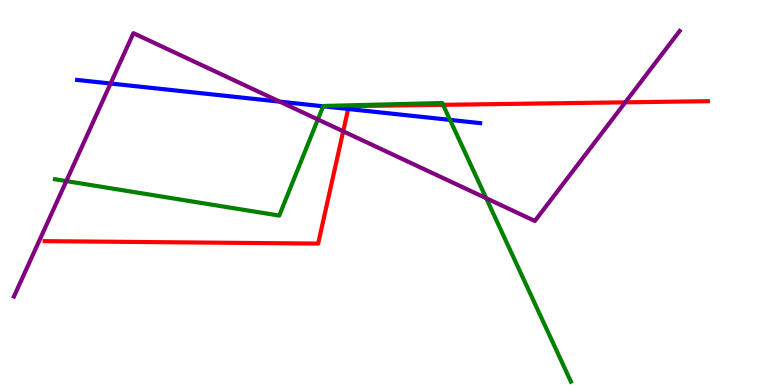[{'lines': ['blue', 'red'], 'intersections': [{'x': 4.49, 'y': 7.17}]}, {'lines': ['green', 'red'], 'intersections': [{'x': 5.72, 'y': 7.28}]}, {'lines': ['purple', 'red'], 'intersections': [{'x': 4.43, 'y': 6.59}, {'x': 8.07, 'y': 7.34}]}, {'lines': ['blue', 'green'], 'intersections': [{'x': 4.17, 'y': 7.24}, {'x': 5.81, 'y': 6.89}]}, {'lines': ['blue', 'purple'], 'intersections': [{'x': 1.43, 'y': 7.83}, {'x': 3.61, 'y': 7.36}]}, {'lines': ['green', 'purple'], 'intersections': [{'x': 0.856, 'y': 5.3}, {'x': 4.1, 'y': 6.9}, {'x': 6.27, 'y': 4.85}]}]